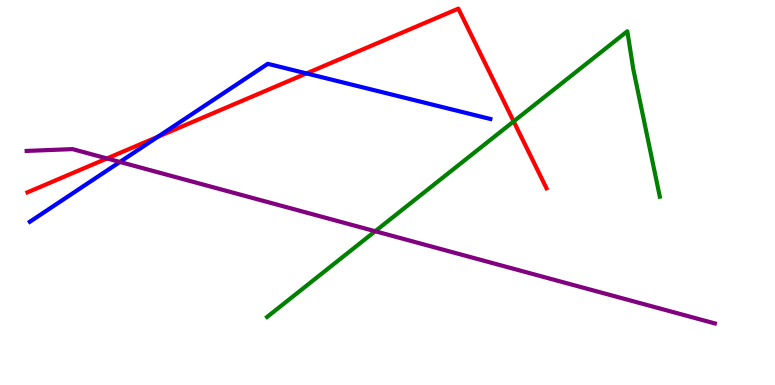[{'lines': ['blue', 'red'], 'intersections': [{'x': 2.04, 'y': 6.45}, {'x': 3.95, 'y': 8.09}]}, {'lines': ['green', 'red'], 'intersections': [{'x': 6.63, 'y': 6.85}]}, {'lines': ['purple', 'red'], 'intersections': [{'x': 1.38, 'y': 5.88}]}, {'lines': ['blue', 'green'], 'intersections': []}, {'lines': ['blue', 'purple'], 'intersections': [{'x': 1.55, 'y': 5.79}]}, {'lines': ['green', 'purple'], 'intersections': [{'x': 4.84, 'y': 3.99}]}]